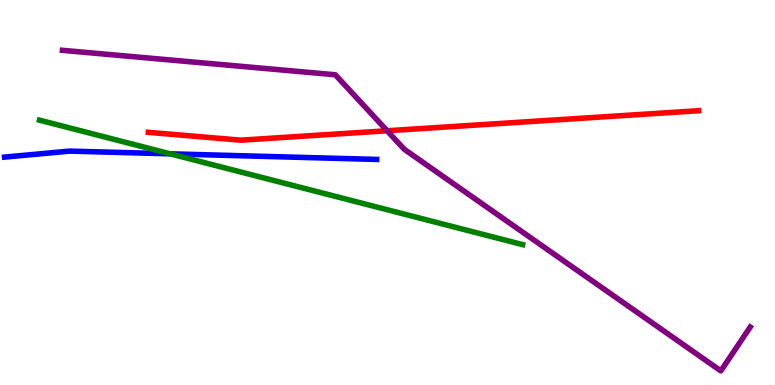[{'lines': ['blue', 'red'], 'intersections': []}, {'lines': ['green', 'red'], 'intersections': []}, {'lines': ['purple', 'red'], 'intersections': [{'x': 5.0, 'y': 6.6}]}, {'lines': ['blue', 'green'], 'intersections': [{'x': 2.2, 'y': 6.0}]}, {'lines': ['blue', 'purple'], 'intersections': []}, {'lines': ['green', 'purple'], 'intersections': []}]